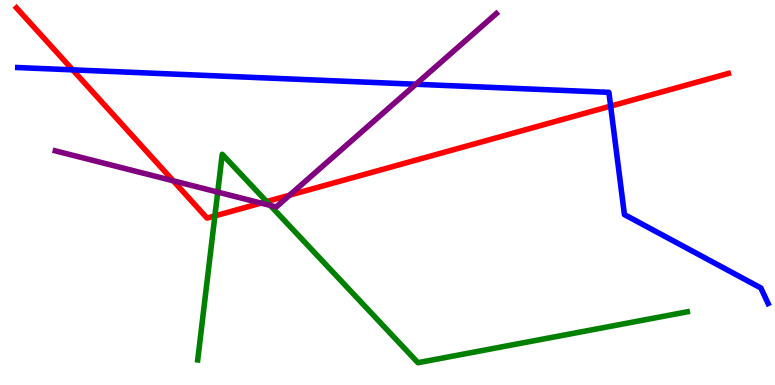[{'lines': ['blue', 'red'], 'intersections': [{'x': 0.938, 'y': 8.19}, {'x': 7.88, 'y': 7.24}]}, {'lines': ['green', 'red'], 'intersections': [{'x': 2.77, 'y': 4.39}, {'x': 3.44, 'y': 4.76}]}, {'lines': ['purple', 'red'], 'intersections': [{'x': 2.24, 'y': 5.3}, {'x': 3.37, 'y': 4.72}, {'x': 3.74, 'y': 4.93}]}, {'lines': ['blue', 'green'], 'intersections': []}, {'lines': ['blue', 'purple'], 'intersections': [{'x': 5.37, 'y': 7.81}]}, {'lines': ['green', 'purple'], 'intersections': [{'x': 2.81, 'y': 5.01}, {'x': 3.49, 'y': 4.66}]}]